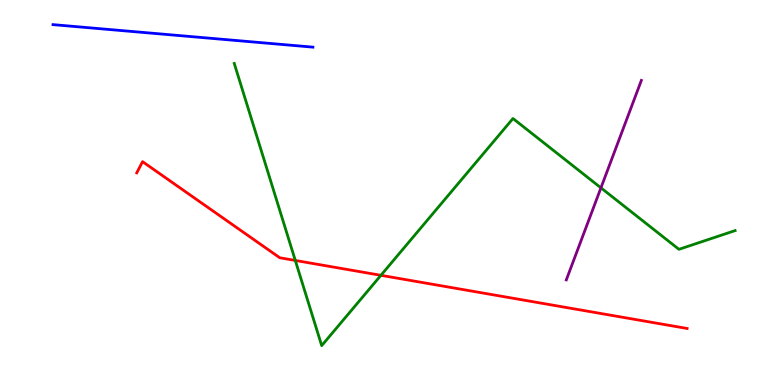[{'lines': ['blue', 'red'], 'intersections': []}, {'lines': ['green', 'red'], 'intersections': [{'x': 3.81, 'y': 3.24}, {'x': 4.92, 'y': 2.85}]}, {'lines': ['purple', 'red'], 'intersections': []}, {'lines': ['blue', 'green'], 'intersections': []}, {'lines': ['blue', 'purple'], 'intersections': []}, {'lines': ['green', 'purple'], 'intersections': [{'x': 7.75, 'y': 5.12}]}]